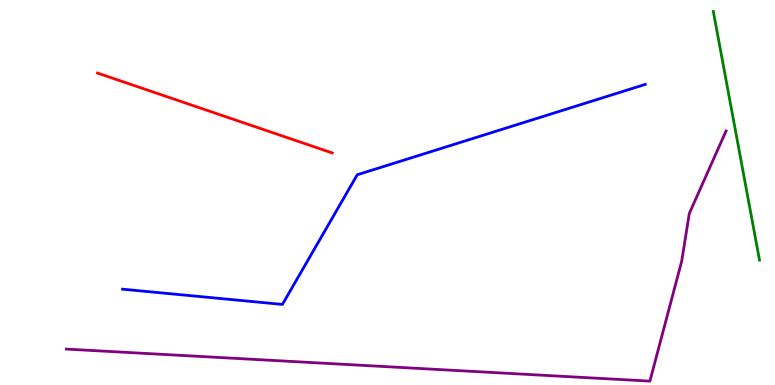[{'lines': ['blue', 'red'], 'intersections': []}, {'lines': ['green', 'red'], 'intersections': []}, {'lines': ['purple', 'red'], 'intersections': []}, {'lines': ['blue', 'green'], 'intersections': []}, {'lines': ['blue', 'purple'], 'intersections': []}, {'lines': ['green', 'purple'], 'intersections': []}]